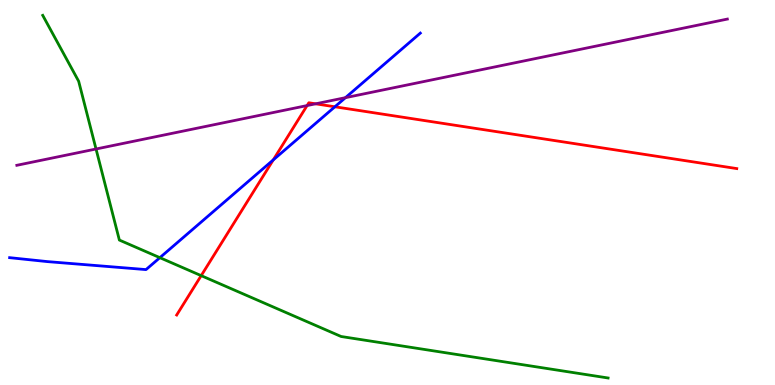[{'lines': ['blue', 'red'], 'intersections': [{'x': 3.53, 'y': 5.85}, {'x': 4.32, 'y': 7.23}]}, {'lines': ['green', 'red'], 'intersections': [{'x': 2.6, 'y': 2.84}]}, {'lines': ['purple', 'red'], 'intersections': [{'x': 3.96, 'y': 7.26}, {'x': 4.07, 'y': 7.3}]}, {'lines': ['blue', 'green'], 'intersections': [{'x': 2.06, 'y': 3.31}]}, {'lines': ['blue', 'purple'], 'intersections': [{'x': 4.46, 'y': 7.46}]}, {'lines': ['green', 'purple'], 'intersections': [{'x': 1.24, 'y': 6.13}]}]